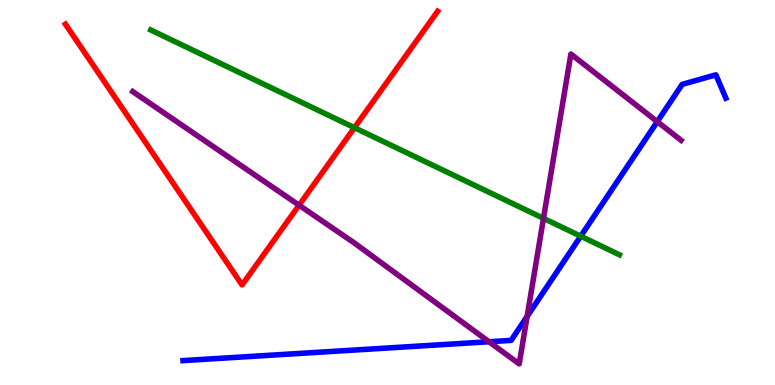[{'lines': ['blue', 'red'], 'intersections': []}, {'lines': ['green', 'red'], 'intersections': [{'x': 4.57, 'y': 6.68}]}, {'lines': ['purple', 'red'], 'intersections': [{'x': 3.86, 'y': 4.67}]}, {'lines': ['blue', 'green'], 'intersections': [{'x': 7.49, 'y': 3.86}]}, {'lines': ['blue', 'purple'], 'intersections': [{'x': 6.31, 'y': 1.12}, {'x': 6.8, 'y': 1.78}, {'x': 8.48, 'y': 6.84}]}, {'lines': ['green', 'purple'], 'intersections': [{'x': 7.01, 'y': 4.33}]}]